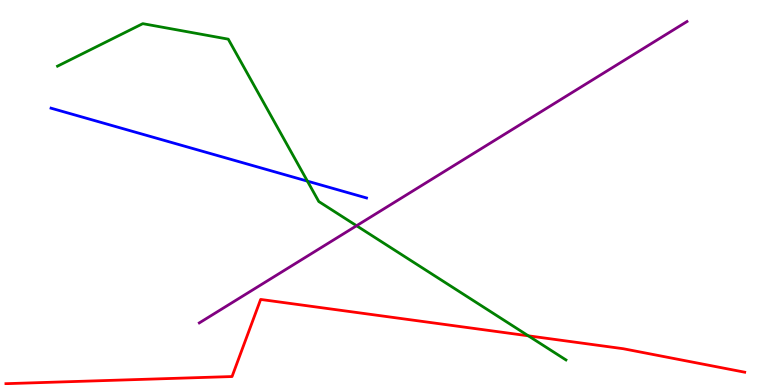[{'lines': ['blue', 'red'], 'intersections': []}, {'lines': ['green', 'red'], 'intersections': [{'x': 6.82, 'y': 1.28}]}, {'lines': ['purple', 'red'], 'intersections': []}, {'lines': ['blue', 'green'], 'intersections': [{'x': 3.97, 'y': 5.3}]}, {'lines': ['blue', 'purple'], 'intersections': []}, {'lines': ['green', 'purple'], 'intersections': [{'x': 4.6, 'y': 4.14}]}]